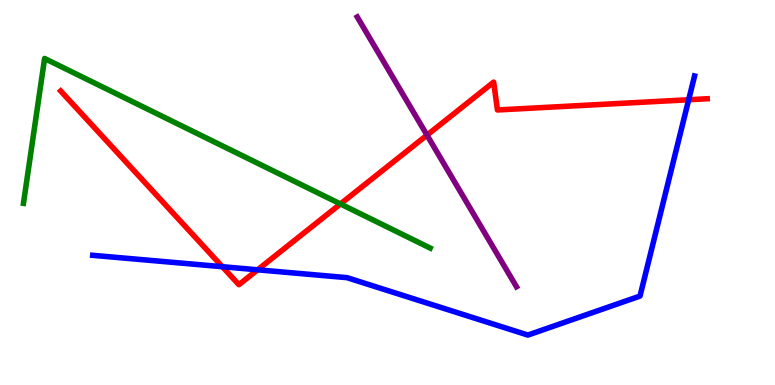[{'lines': ['blue', 'red'], 'intersections': [{'x': 2.87, 'y': 3.07}, {'x': 3.32, 'y': 2.99}, {'x': 8.89, 'y': 7.41}]}, {'lines': ['green', 'red'], 'intersections': [{'x': 4.39, 'y': 4.7}]}, {'lines': ['purple', 'red'], 'intersections': [{'x': 5.51, 'y': 6.49}]}, {'lines': ['blue', 'green'], 'intersections': []}, {'lines': ['blue', 'purple'], 'intersections': []}, {'lines': ['green', 'purple'], 'intersections': []}]